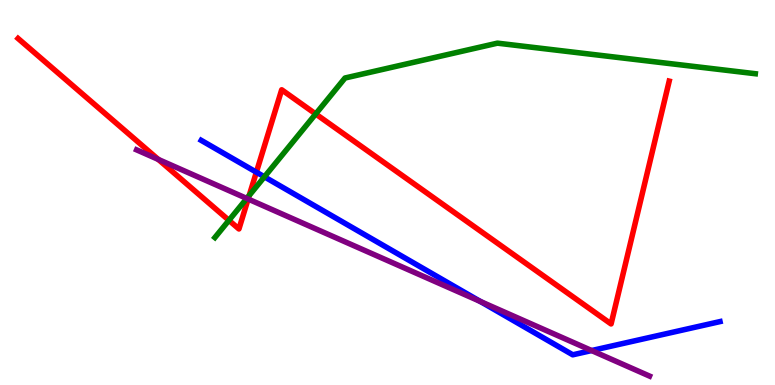[{'lines': ['blue', 'red'], 'intersections': [{'x': 3.31, 'y': 5.53}]}, {'lines': ['green', 'red'], 'intersections': [{'x': 2.95, 'y': 4.28}, {'x': 3.22, 'y': 4.92}, {'x': 4.07, 'y': 7.04}]}, {'lines': ['purple', 'red'], 'intersections': [{'x': 2.04, 'y': 5.86}, {'x': 3.2, 'y': 4.83}]}, {'lines': ['blue', 'green'], 'intersections': [{'x': 3.41, 'y': 5.41}]}, {'lines': ['blue', 'purple'], 'intersections': [{'x': 6.2, 'y': 2.17}, {'x': 7.63, 'y': 0.895}]}, {'lines': ['green', 'purple'], 'intersections': [{'x': 3.18, 'y': 4.85}]}]